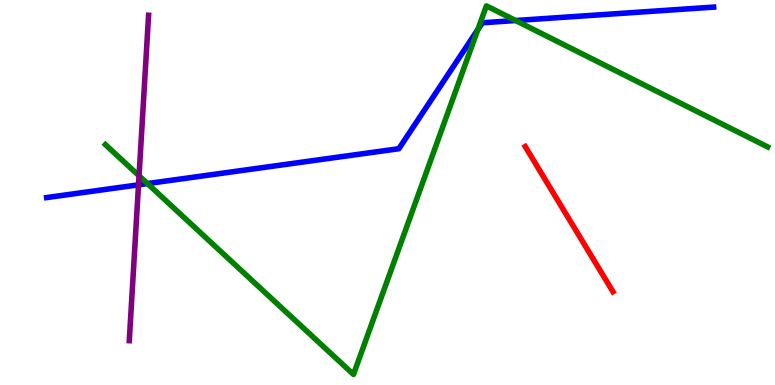[{'lines': ['blue', 'red'], 'intersections': []}, {'lines': ['green', 'red'], 'intersections': []}, {'lines': ['purple', 'red'], 'intersections': []}, {'lines': ['blue', 'green'], 'intersections': [{'x': 1.9, 'y': 5.23}, {'x': 6.17, 'y': 9.23}, {'x': 6.65, 'y': 9.47}]}, {'lines': ['blue', 'purple'], 'intersections': [{'x': 1.79, 'y': 5.2}]}, {'lines': ['green', 'purple'], 'intersections': [{'x': 1.79, 'y': 5.43}]}]